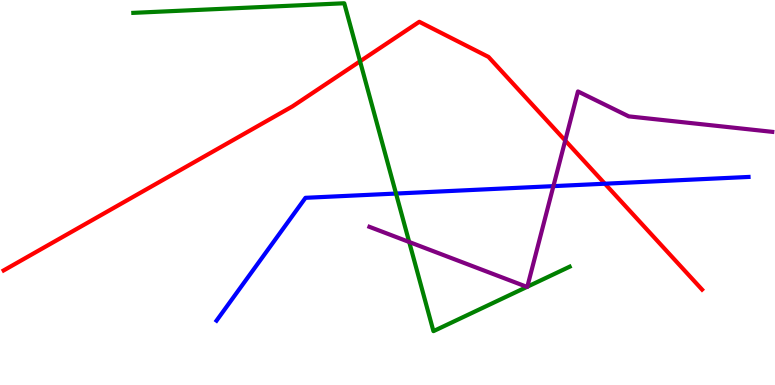[{'lines': ['blue', 'red'], 'intersections': [{'x': 7.8, 'y': 5.23}]}, {'lines': ['green', 'red'], 'intersections': [{'x': 4.65, 'y': 8.41}]}, {'lines': ['purple', 'red'], 'intersections': [{'x': 7.29, 'y': 6.35}]}, {'lines': ['blue', 'green'], 'intersections': [{'x': 5.11, 'y': 4.97}]}, {'lines': ['blue', 'purple'], 'intersections': [{'x': 7.14, 'y': 5.17}]}, {'lines': ['green', 'purple'], 'intersections': [{'x': 5.28, 'y': 3.71}, {'x': 6.8, 'y': 2.55}, {'x': 6.8, 'y': 2.55}]}]